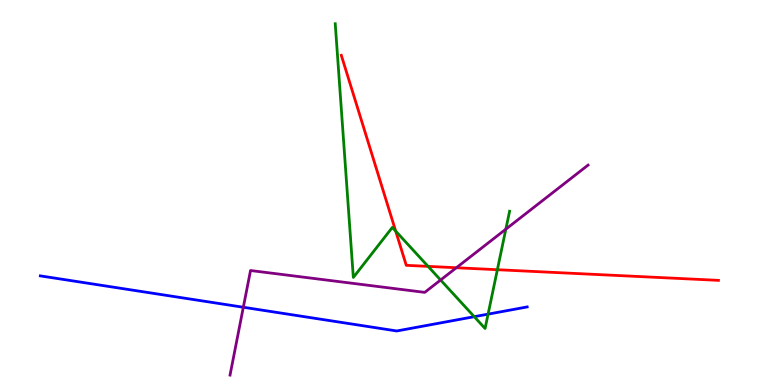[{'lines': ['blue', 'red'], 'intersections': []}, {'lines': ['green', 'red'], 'intersections': [{'x': 5.11, 'y': 4.0}, {'x': 5.52, 'y': 3.08}, {'x': 6.42, 'y': 2.99}]}, {'lines': ['purple', 'red'], 'intersections': [{'x': 5.89, 'y': 3.05}]}, {'lines': ['blue', 'green'], 'intersections': [{'x': 6.12, 'y': 1.77}, {'x': 6.3, 'y': 1.84}]}, {'lines': ['blue', 'purple'], 'intersections': [{'x': 3.14, 'y': 2.02}]}, {'lines': ['green', 'purple'], 'intersections': [{'x': 5.69, 'y': 2.73}, {'x': 6.53, 'y': 4.05}]}]